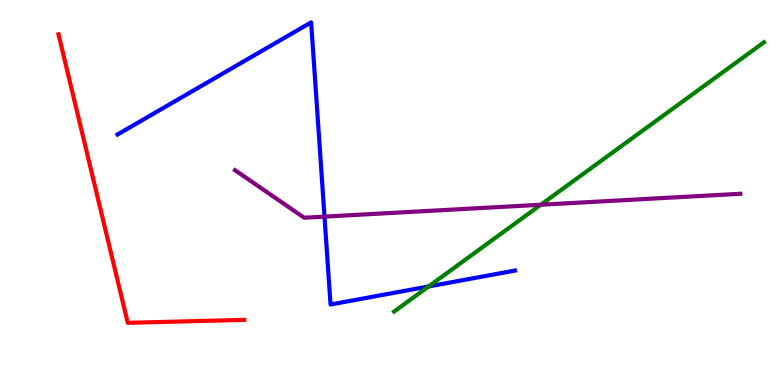[{'lines': ['blue', 'red'], 'intersections': []}, {'lines': ['green', 'red'], 'intersections': []}, {'lines': ['purple', 'red'], 'intersections': []}, {'lines': ['blue', 'green'], 'intersections': [{'x': 5.53, 'y': 2.56}]}, {'lines': ['blue', 'purple'], 'intersections': [{'x': 4.19, 'y': 4.37}]}, {'lines': ['green', 'purple'], 'intersections': [{'x': 6.98, 'y': 4.68}]}]